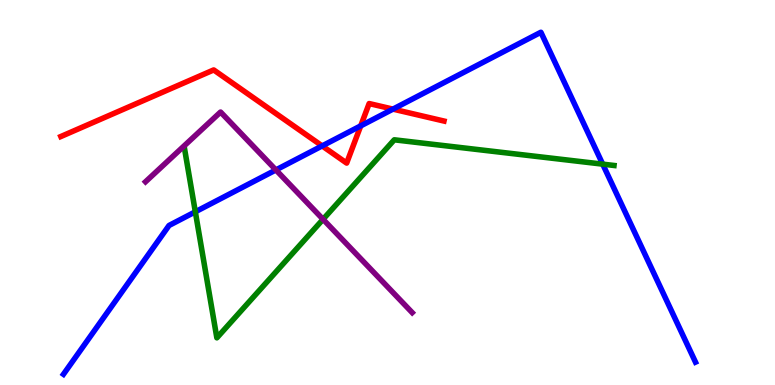[{'lines': ['blue', 'red'], 'intersections': [{'x': 4.16, 'y': 6.21}, {'x': 4.65, 'y': 6.73}, {'x': 5.07, 'y': 7.17}]}, {'lines': ['green', 'red'], 'intersections': []}, {'lines': ['purple', 'red'], 'intersections': []}, {'lines': ['blue', 'green'], 'intersections': [{'x': 2.52, 'y': 4.5}, {'x': 7.78, 'y': 5.74}]}, {'lines': ['blue', 'purple'], 'intersections': [{'x': 3.56, 'y': 5.59}]}, {'lines': ['green', 'purple'], 'intersections': [{'x': 4.17, 'y': 4.3}]}]